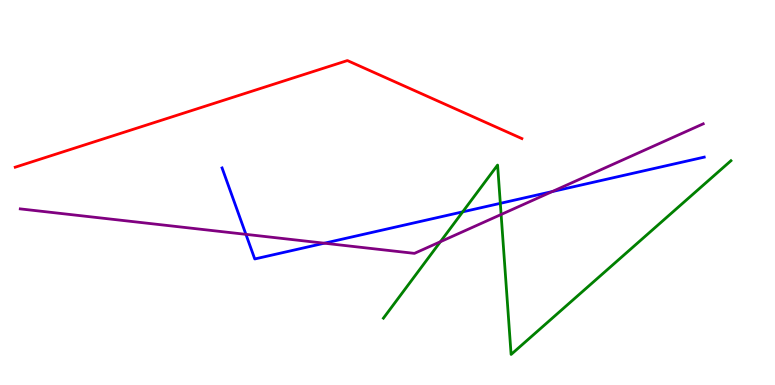[{'lines': ['blue', 'red'], 'intersections': []}, {'lines': ['green', 'red'], 'intersections': []}, {'lines': ['purple', 'red'], 'intersections': []}, {'lines': ['blue', 'green'], 'intersections': [{'x': 5.97, 'y': 4.5}, {'x': 6.46, 'y': 4.72}]}, {'lines': ['blue', 'purple'], 'intersections': [{'x': 3.17, 'y': 3.91}, {'x': 4.19, 'y': 3.68}, {'x': 7.13, 'y': 5.02}]}, {'lines': ['green', 'purple'], 'intersections': [{'x': 5.68, 'y': 3.72}, {'x': 6.47, 'y': 4.43}]}]